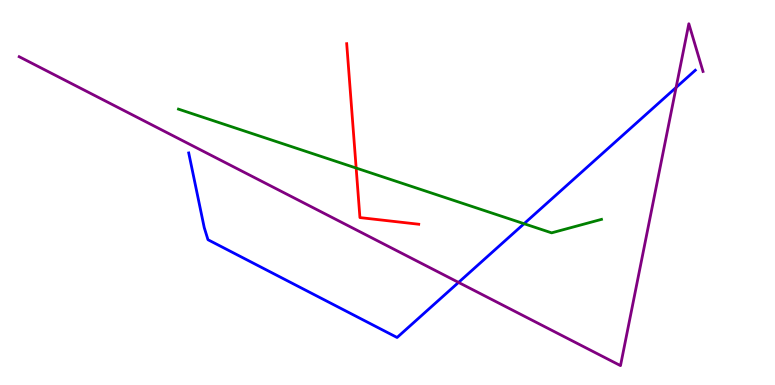[{'lines': ['blue', 'red'], 'intersections': []}, {'lines': ['green', 'red'], 'intersections': [{'x': 4.6, 'y': 5.64}]}, {'lines': ['purple', 'red'], 'intersections': []}, {'lines': ['blue', 'green'], 'intersections': [{'x': 6.76, 'y': 4.19}]}, {'lines': ['blue', 'purple'], 'intersections': [{'x': 5.92, 'y': 2.66}, {'x': 8.72, 'y': 7.73}]}, {'lines': ['green', 'purple'], 'intersections': []}]